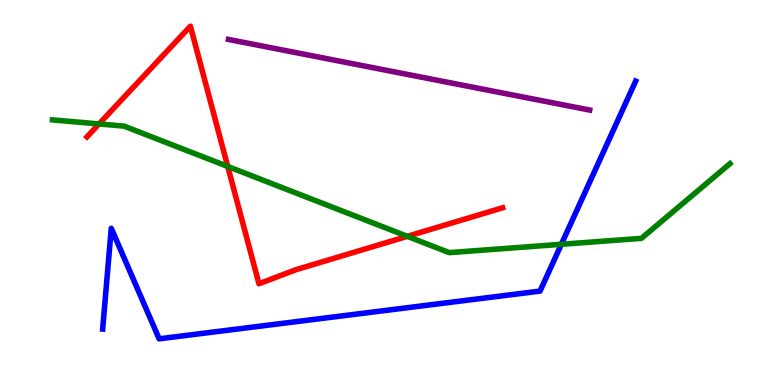[{'lines': ['blue', 'red'], 'intersections': []}, {'lines': ['green', 'red'], 'intersections': [{'x': 1.28, 'y': 6.78}, {'x': 2.94, 'y': 5.68}, {'x': 5.26, 'y': 3.86}]}, {'lines': ['purple', 'red'], 'intersections': []}, {'lines': ['blue', 'green'], 'intersections': [{'x': 7.24, 'y': 3.65}]}, {'lines': ['blue', 'purple'], 'intersections': []}, {'lines': ['green', 'purple'], 'intersections': []}]